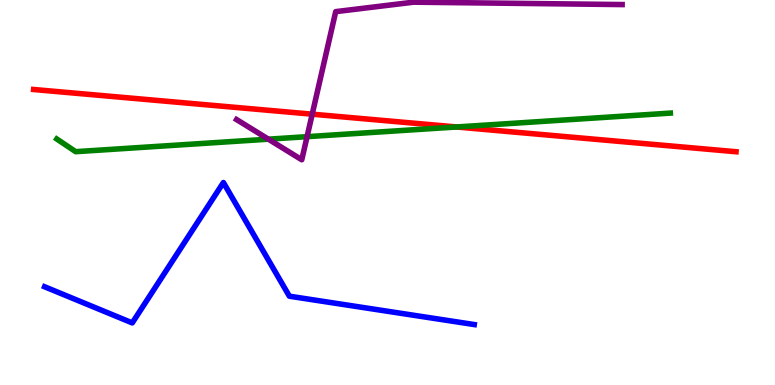[{'lines': ['blue', 'red'], 'intersections': []}, {'lines': ['green', 'red'], 'intersections': [{'x': 5.89, 'y': 6.7}]}, {'lines': ['purple', 'red'], 'intersections': [{'x': 4.03, 'y': 7.03}]}, {'lines': ['blue', 'green'], 'intersections': []}, {'lines': ['blue', 'purple'], 'intersections': []}, {'lines': ['green', 'purple'], 'intersections': [{'x': 3.46, 'y': 6.38}, {'x': 3.96, 'y': 6.45}]}]